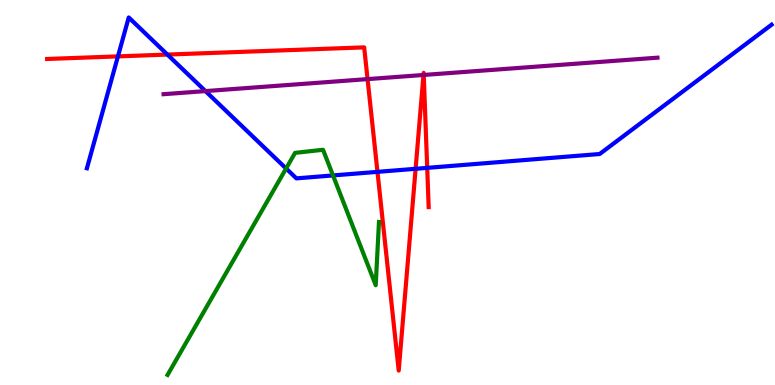[{'lines': ['blue', 'red'], 'intersections': [{'x': 1.52, 'y': 8.54}, {'x': 2.16, 'y': 8.58}, {'x': 4.87, 'y': 5.54}, {'x': 5.36, 'y': 5.62}, {'x': 5.51, 'y': 5.64}]}, {'lines': ['green', 'red'], 'intersections': []}, {'lines': ['purple', 'red'], 'intersections': [{'x': 4.74, 'y': 7.95}, {'x': 5.46, 'y': 8.05}, {'x': 5.47, 'y': 8.05}]}, {'lines': ['blue', 'green'], 'intersections': [{'x': 3.69, 'y': 5.62}, {'x': 4.3, 'y': 5.44}]}, {'lines': ['blue', 'purple'], 'intersections': [{'x': 2.65, 'y': 7.63}]}, {'lines': ['green', 'purple'], 'intersections': []}]